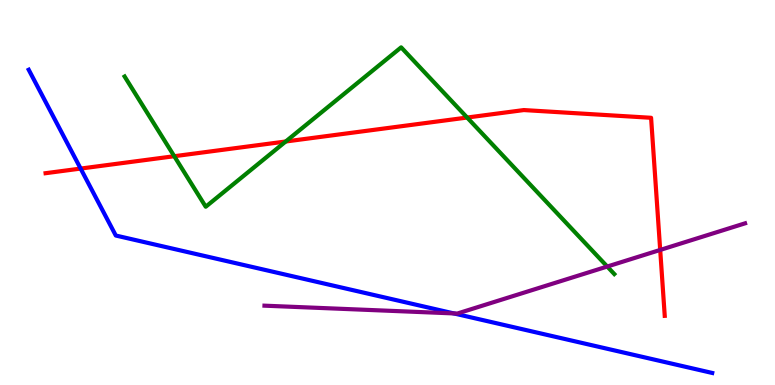[{'lines': ['blue', 'red'], 'intersections': [{'x': 1.04, 'y': 5.62}]}, {'lines': ['green', 'red'], 'intersections': [{'x': 2.25, 'y': 5.94}, {'x': 3.69, 'y': 6.32}, {'x': 6.03, 'y': 6.95}]}, {'lines': ['purple', 'red'], 'intersections': [{'x': 8.52, 'y': 3.51}]}, {'lines': ['blue', 'green'], 'intersections': []}, {'lines': ['blue', 'purple'], 'intersections': [{'x': 5.86, 'y': 1.86}]}, {'lines': ['green', 'purple'], 'intersections': [{'x': 7.84, 'y': 3.08}]}]